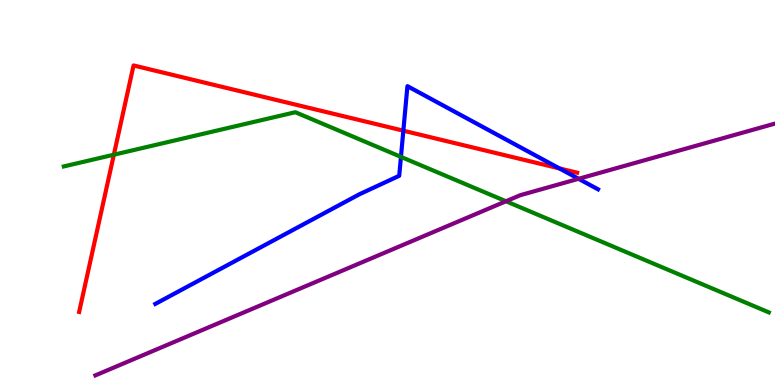[{'lines': ['blue', 'red'], 'intersections': [{'x': 5.2, 'y': 6.61}, {'x': 7.22, 'y': 5.63}]}, {'lines': ['green', 'red'], 'intersections': [{'x': 1.47, 'y': 5.98}]}, {'lines': ['purple', 'red'], 'intersections': []}, {'lines': ['blue', 'green'], 'intersections': [{'x': 5.17, 'y': 5.93}]}, {'lines': ['blue', 'purple'], 'intersections': [{'x': 7.47, 'y': 5.36}]}, {'lines': ['green', 'purple'], 'intersections': [{'x': 6.53, 'y': 4.77}]}]